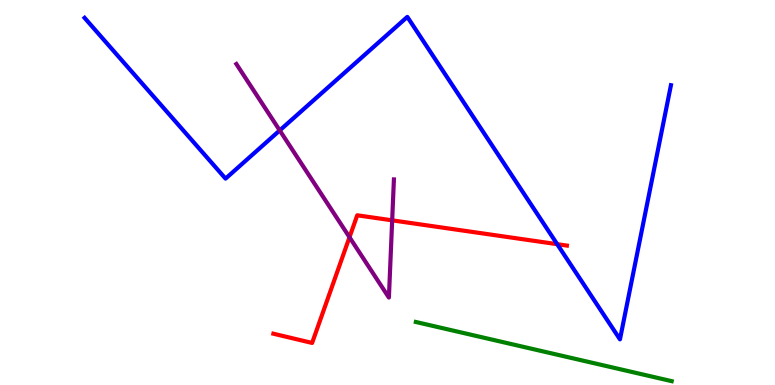[{'lines': ['blue', 'red'], 'intersections': [{'x': 7.19, 'y': 3.66}]}, {'lines': ['green', 'red'], 'intersections': []}, {'lines': ['purple', 'red'], 'intersections': [{'x': 4.51, 'y': 3.84}, {'x': 5.06, 'y': 4.28}]}, {'lines': ['blue', 'green'], 'intersections': []}, {'lines': ['blue', 'purple'], 'intersections': [{'x': 3.61, 'y': 6.61}]}, {'lines': ['green', 'purple'], 'intersections': []}]